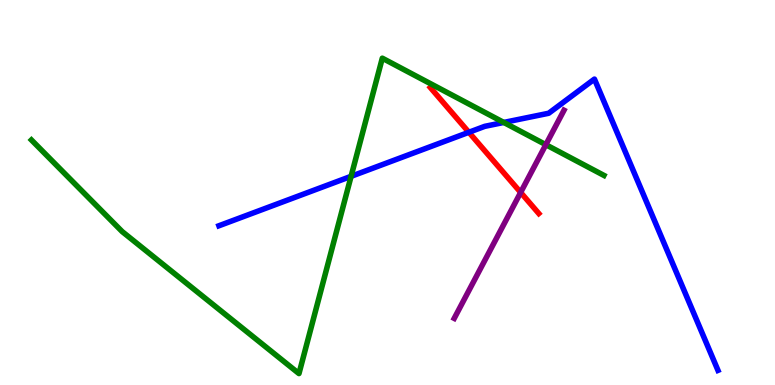[{'lines': ['blue', 'red'], 'intersections': [{'x': 6.05, 'y': 6.56}]}, {'lines': ['green', 'red'], 'intersections': []}, {'lines': ['purple', 'red'], 'intersections': [{'x': 6.72, 'y': 5.0}]}, {'lines': ['blue', 'green'], 'intersections': [{'x': 4.53, 'y': 5.42}, {'x': 6.5, 'y': 6.82}]}, {'lines': ['blue', 'purple'], 'intersections': []}, {'lines': ['green', 'purple'], 'intersections': [{'x': 7.04, 'y': 6.24}]}]